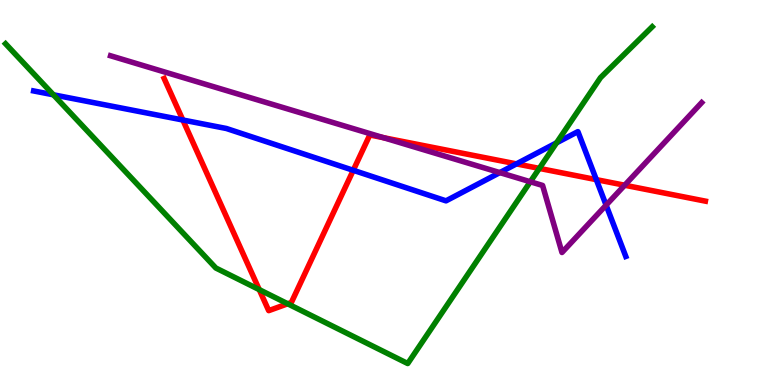[{'lines': ['blue', 'red'], 'intersections': [{'x': 2.36, 'y': 6.88}, {'x': 4.56, 'y': 5.58}, {'x': 6.66, 'y': 5.74}, {'x': 7.69, 'y': 5.33}]}, {'lines': ['green', 'red'], 'intersections': [{'x': 3.35, 'y': 2.48}, {'x': 3.71, 'y': 2.11}, {'x': 6.96, 'y': 5.63}]}, {'lines': ['purple', 'red'], 'intersections': [{'x': 4.95, 'y': 6.42}, {'x': 8.06, 'y': 5.19}]}, {'lines': ['blue', 'green'], 'intersections': [{'x': 0.689, 'y': 7.54}, {'x': 7.18, 'y': 6.29}]}, {'lines': ['blue', 'purple'], 'intersections': [{'x': 6.45, 'y': 5.52}, {'x': 7.82, 'y': 4.67}]}, {'lines': ['green', 'purple'], 'intersections': [{'x': 6.84, 'y': 5.28}]}]